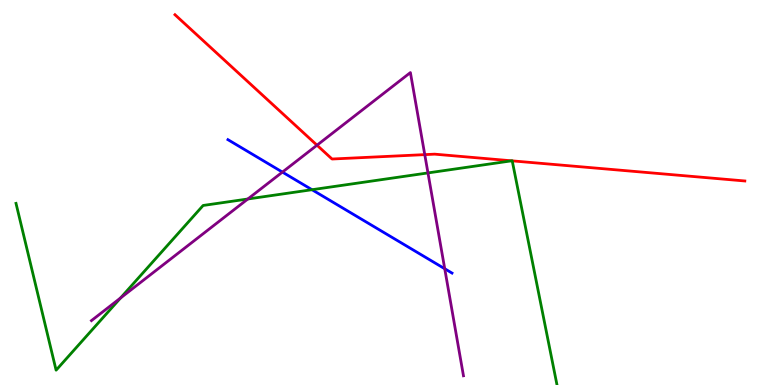[{'lines': ['blue', 'red'], 'intersections': []}, {'lines': ['green', 'red'], 'intersections': [{'x': 6.6, 'y': 5.82}, {'x': 6.61, 'y': 5.82}]}, {'lines': ['purple', 'red'], 'intersections': [{'x': 4.09, 'y': 6.23}, {'x': 5.48, 'y': 5.98}]}, {'lines': ['blue', 'green'], 'intersections': [{'x': 4.03, 'y': 5.07}]}, {'lines': ['blue', 'purple'], 'intersections': [{'x': 3.64, 'y': 5.53}, {'x': 5.74, 'y': 3.02}]}, {'lines': ['green', 'purple'], 'intersections': [{'x': 1.56, 'y': 2.26}, {'x': 3.2, 'y': 4.83}, {'x': 5.52, 'y': 5.51}]}]